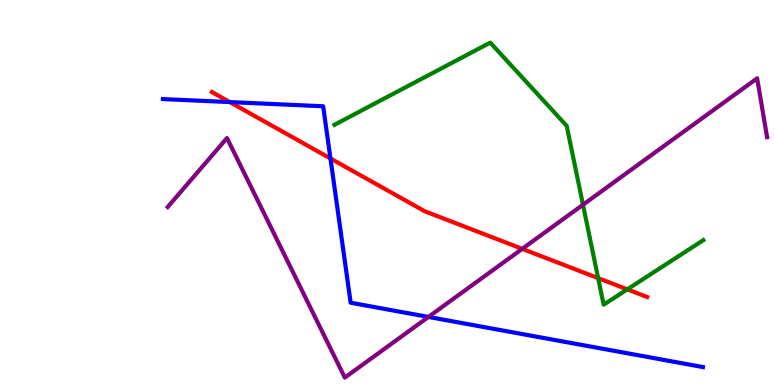[{'lines': ['blue', 'red'], 'intersections': [{'x': 2.97, 'y': 7.35}, {'x': 4.26, 'y': 5.88}]}, {'lines': ['green', 'red'], 'intersections': [{'x': 7.72, 'y': 2.78}, {'x': 8.09, 'y': 2.48}]}, {'lines': ['purple', 'red'], 'intersections': [{'x': 6.74, 'y': 3.54}]}, {'lines': ['blue', 'green'], 'intersections': []}, {'lines': ['blue', 'purple'], 'intersections': [{'x': 5.53, 'y': 1.77}]}, {'lines': ['green', 'purple'], 'intersections': [{'x': 7.52, 'y': 4.68}]}]